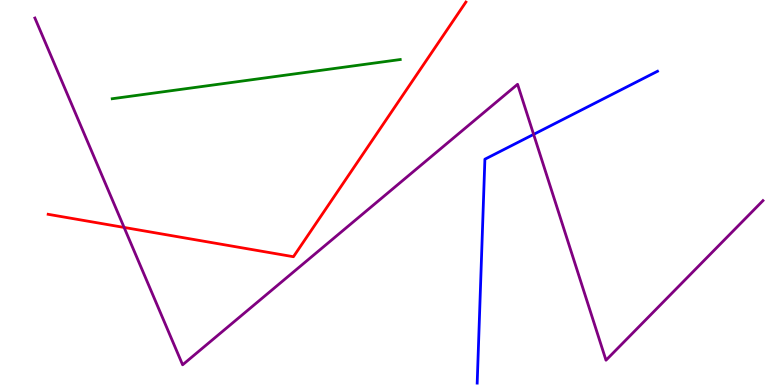[{'lines': ['blue', 'red'], 'intersections': []}, {'lines': ['green', 'red'], 'intersections': []}, {'lines': ['purple', 'red'], 'intersections': [{'x': 1.6, 'y': 4.09}]}, {'lines': ['blue', 'green'], 'intersections': []}, {'lines': ['blue', 'purple'], 'intersections': [{'x': 6.89, 'y': 6.51}]}, {'lines': ['green', 'purple'], 'intersections': []}]